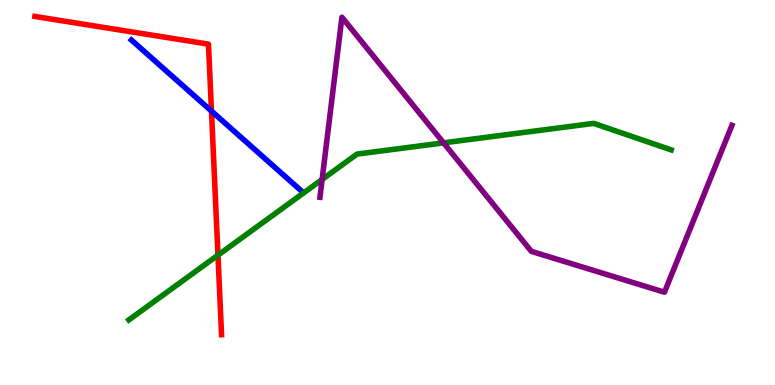[{'lines': ['blue', 'red'], 'intersections': [{'x': 2.73, 'y': 7.11}]}, {'lines': ['green', 'red'], 'intersections': [{'x': 2.81, 'y': 3.37}]}, {'lines': ['purple', 'red'], 'intersections': []}, {'lines': ['blue', 'green'], 'intersections': []}, {'lines': ['blue', 'purple'], 'intersections': []}, {'lines': ['green', 'purple'], 'intersections': [{'x': 4.16, 'y': 5.34}, {'x': 5.72, 'y': 6.29}]}]